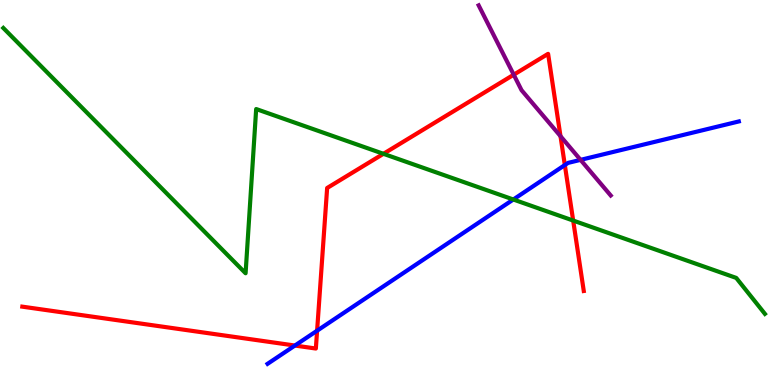[{'lines': ['blue', 'red'], 'intersections': [{'x': 3.81, 'y': 1.02}, {'x': 4.09, 'y': 1.41}, {'x': 7.29, 'y': 5.71}]}, {'lines': ['green', 'red'], 'intersections': [{'x': 4.95, 'y': 6.0}, {'x': 7.4, 'y': 4.27}]}, {'lines': ['purple', 'red'], 'intersections': [{'x': 6.63, 'y': 8.06}, {'x': 7.23, 'y': 6.46}]}, {'lines': ['blue', 'green'], 'intersections': [{'x': 6.62, 'y': 4.82}]}, {'lines': ['blue', 'purple'], 'intersections': [{'x': 7.49, 'y': 5.85}]}, {'lines': ['green', 'purple'], 'intersections': []}]